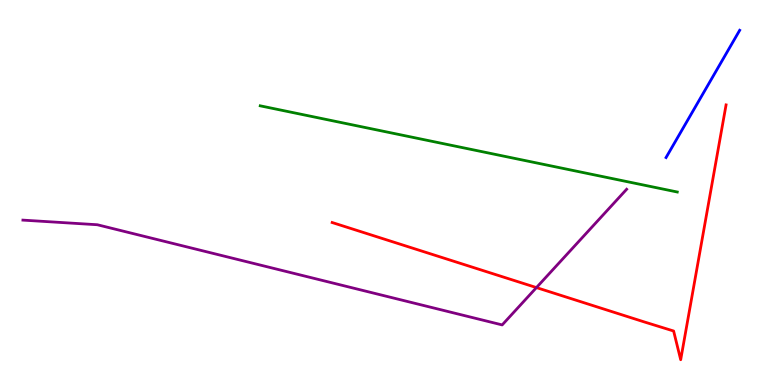[{'lines': ['blue', 'red'], 'intersections': []}, {'lines': ['green', 'red'], 'intersections': []}, {'lines': ['purple', 'red'], 'intersections': [{'x': 6.92, 'y': 2.53}]}, {'lines': ['blue', 'green'], 'intersections': []}, {'lines': ['blue', 'purple'], 'intersections': []}, {'lines': ['green', 'purple'], 'intersections': []}]